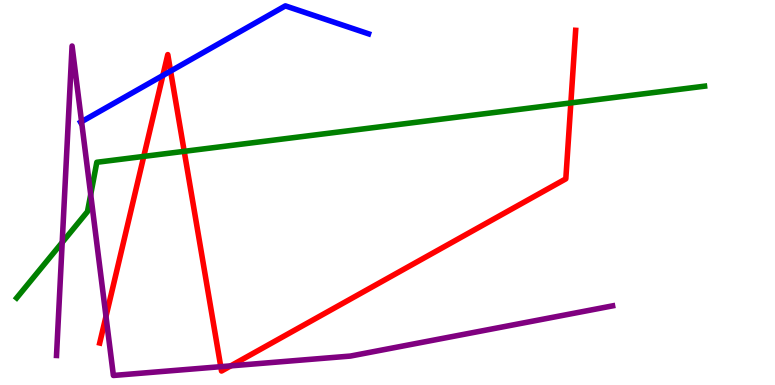[{'lines': ['blue', 'red'], 'intersections': [{'x': 2.1, 'y': 8.04}, {'x': 2.2, 'y': 8.15}]}, {'lines': ['green', 'red'], 'intersections': [{'x': 1.85, 'y': 5.94}, {'x': 2.38, 'y': 6.07}, {'x': 7.37, 'y': 7.33}]}, {'lines': ['purple', 'red'], 'intersections': [{'x': 1.37, 'y': 1.78}, {'x': 2.85, 'y': 0.476}, {'x': 2.98, 'y': 0.497}]}, {'lines': ['blue', 'green'], 'intersections': []}, {'lines': ['blue', 'purple'], 'intersections': [{'x': 1.05, 'y': 6.84}]}, {'lines': ['green', 'purple'], 'intersections': [{'x': 0.803, 'y': 3.7}, {'x': 1.17, 'y': 4.95}]}]